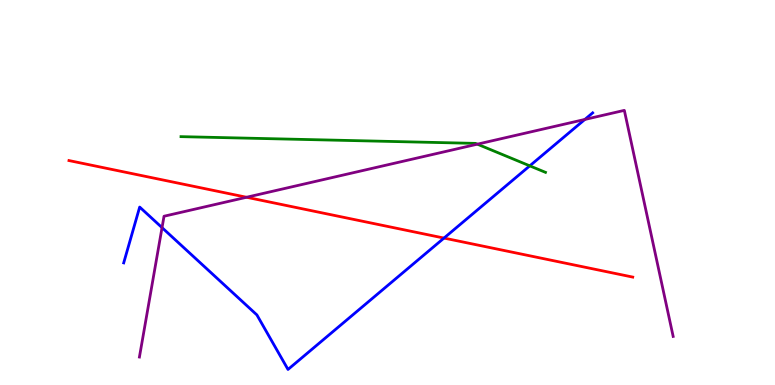[{'lines': ['blue', 'red'], 'intersections': [{'x': 5.73, 'y': 3.82}]}, {'lines': ['green', 'red'], 'intersections': []}, {'lines': ['purple', 'red'], 'intersections': [{'x': 3.18, 'y': 4.88}]}, {'lines': ['blue', 'green'], 'intersections': [{'x': 6.84, 'y': 5.69}]}, {'lines': ['blue', 'purple'], 'intersections': [{'x': 2.09, 'y': 4.09}, {'x': 7.55, 'y': 6.9}]}, {'lines': ['green', 'purple'], 'intersections': [{'x': 6.16, 'y': 6.26}]}]